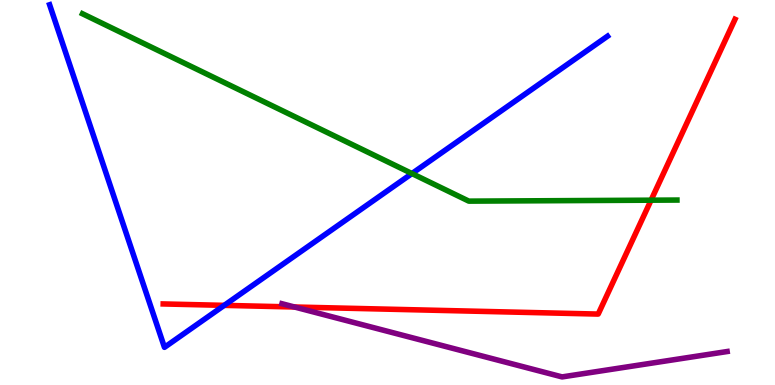[{'lines': ['blue', 'red'], 'intersections': [{'x': 2.89, 'y': 2.07}]}, {'lines': ['green', 'red'], 'intersections': [{'x': 8.4, 'y': 4.8}]}, {'lines': ['purple', 'red'], 'intersections': [{'x': 3.8, 'y': 2.03}]}, {'lines': ['blue', 'green'], 'intersections': [{'x': 5.32, 'y': 5.49}]}, {'lines': ['blue', 'purple'], 'intersections': []}, {'lines': ['green', 'purple'], 'intersections': []}]